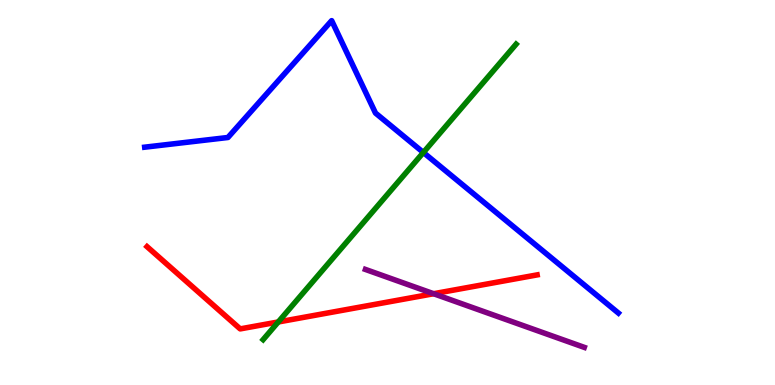[{'lines': ['blue', 'red'], 'intersections': []}, {'lines': ['green', 'red'], 'intersections': [{'x': 3.59, 'y': 1.64}]}, {'lines': ['purple', 'red'], 'intersections': [{'x': 5.6, 'y': 2.37}]}, {'lines': ['blue', 'green'], 'intersections': [{'x': 5.46, 'y': 6.04}]}, {'lines': ['blue', 'purple'], 'intersections': []}, {'lines': ['green', 'purple'], 'intersections': []}]